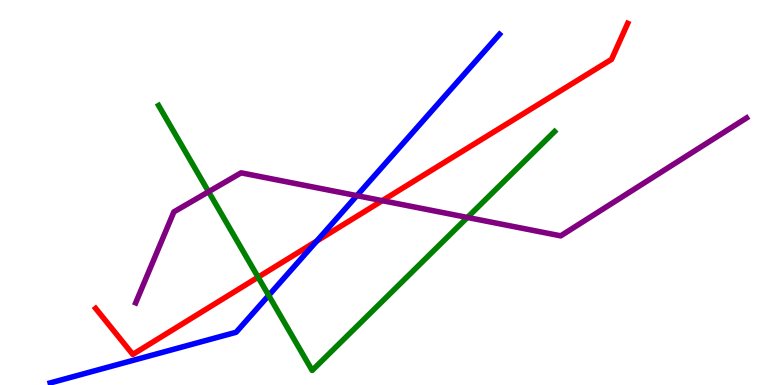[{'lines': ['blue', 'red'], 'intersections': [{'x': 4.09, 'y': 3.74}]}, {'lines': ['green', 'red'], 'intersections': [{'x': 3.33, 'y': 2.8}]}, {'lines': ['purple', 'red'], 'intersections': [{'x': 4.93, 'y': 4.79}]}, {'lines': ['blue', 'green'], 'intersections': [{'x': 3.47, 'y': 2.33}]}, {'lines': ['blue', 'purple'], 'intersections': [{'x': 4.6, 'y': 4.92}]}, {'lines': ['green', 'purple'], 'intersections': [{'x': 2.69, 'y': 5.02}, {'x': 6.03, 'y': 4.35}]}]